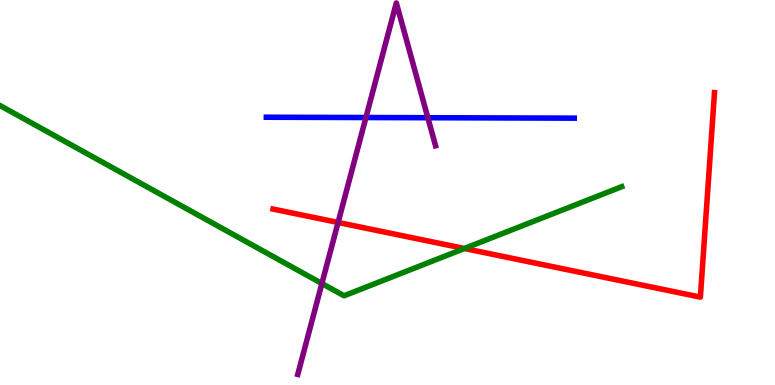[{'lines': ['blue', 'red'], 'intersections': []}, {'lines': ['green', 'red'], 'intersections': [{'x': 5.99, 'y': 3.55}]}, {'lines': ['purple', 'red'], 'intersections': [{'x': 4.36, 'y': 4.22}]}, {'lines': ['blue', 'green'], 'intersections': []}, {'lines': ['blue', 'purple'], 'intersections': [{'x': 4.72, 'y': 6.95}, {'x': 5.52, 'y': 6.94}]}, {'lines': ['green', 'purple'], 'intersections': [{'x': 4.15, 'y': 2.64}]}]